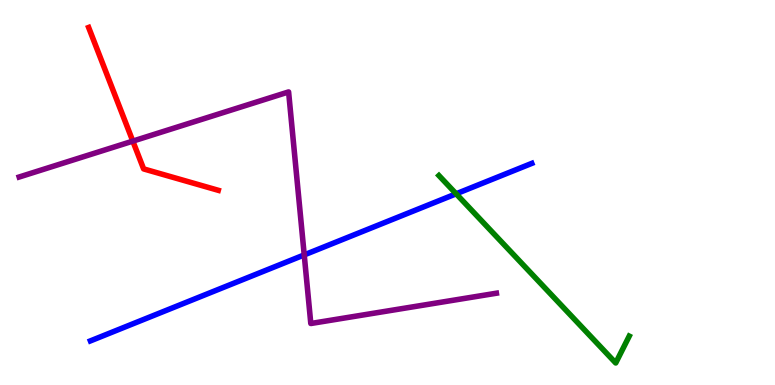[{'lines': ['blue', 'red'], 'intersections': []}, {'lines': ['green', 'red'], 'intersections': []}, {'lines': ['purple', 'red'], 'intersections': [{'x': 1.71, 'y': 6.33}]}, {'lines': ['blue', 'green'], 'intersections': [{'x': 5.89, 'y': 4.97}]}, {'lines': ['blue', 'purple'], 'intersections': [{'x': 3.93, 'y': 3.38}]}, {'lines': ['green', 'purple'], 'intersections': []}]